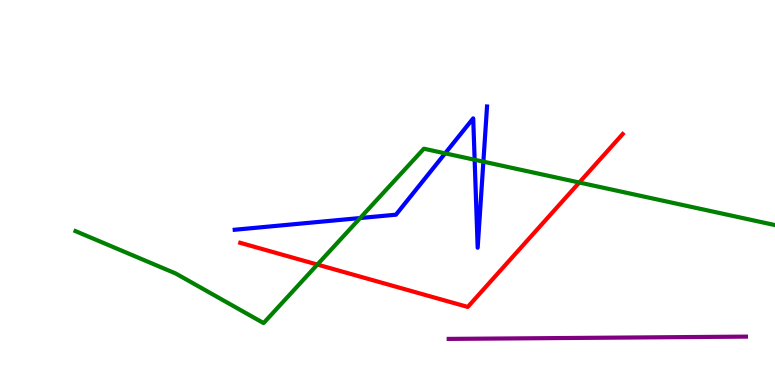[{'lines': ['blue', 'red'], 'intersections': []}, {'lines': ['green', 'red'], 'intersections': [{'x': 4.1, 'y': 3.13}, {'x': 7.47, 'y': 5.26}]}, {'lines': ['purple', 'red'], 'intersections': []}, {'lines': ['blue', 'green'], 'intersections': [{'x': 4.65, 'y': 4.34}, {'x': 5.74, 'y': 6.02}, {'x': 6.12, 'y': 5.85}, {'x': 6.24, 'y': 5.8}]}, {'lines': ['blue', 'purple'], 'intersections': []}, {'lines': ['green', 'purple'], 'intersections': []}]